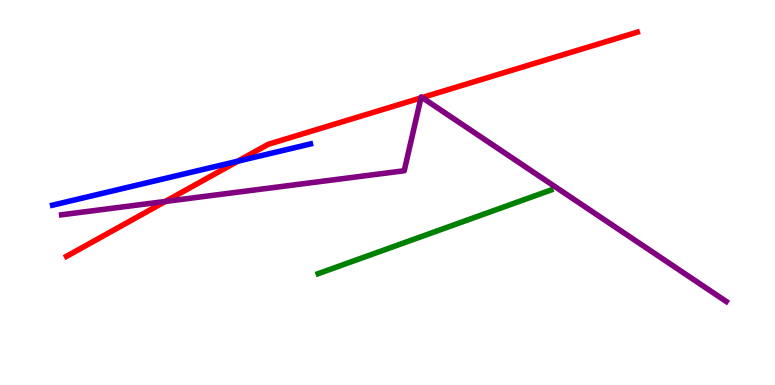[{'lines': ['blue', 'red'], 'intersections': [{'x': 3.07, 'y': 5.81}]}, {'lines': ['green', 'red'], 'intersections': []}, {'lines': ['purple', 'red'], 'intersections': [{'x': 2.13, 'y': 4.77}, {'x': 5.43, 'y': 7.46}, {'x': 5.45, 'y': 7.47}]}, {'lines': ['blue', 'green'], 'intersections': []}, {'lines': ['blue', 'purple'], 'intersections': []}, {'lines': ['green', 'purple'], 'intersections': []}]